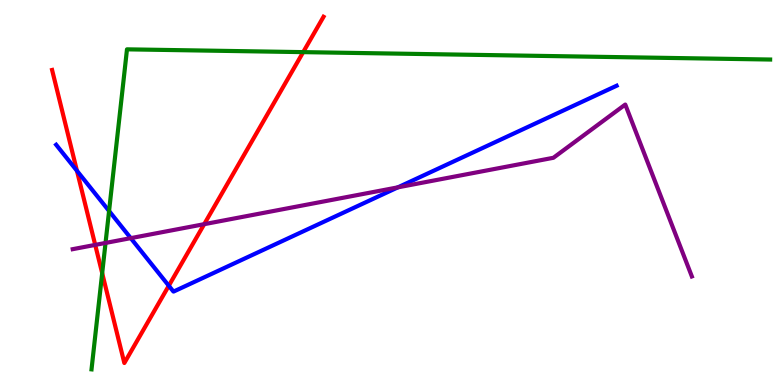[{'lines': ['blue', 'red'], 'intersections': [{'x': 0.993, 'y': 5.56}, {'x': 2.18, 'y': 2.58}]}, {'lines': ['green', 'red'], 'intersections': [{'x': 1.32, 'y': 2.9}, {'x': 3.91, 'y': 8.65}]}, {'lines': ['purple', 'red'], 'intersections': [{'x': 1.23, 'y': 3.64}, {'x': 2.63, 'y': 4.18}]}, {'lines': ['blue', 'green'], 'intersections': [{'x': 1.41, 'y': 4.52}]}, {'lines': ['blue', 'purple'], 'intersections': [{'x': 1.69, 'y': 3.81}, {'x': 5.13, 'y': 5.13}]}, {'lines': ['green', 'purple'], 'intersections': [{'x': 1.36, 'y': 3.69}]}]